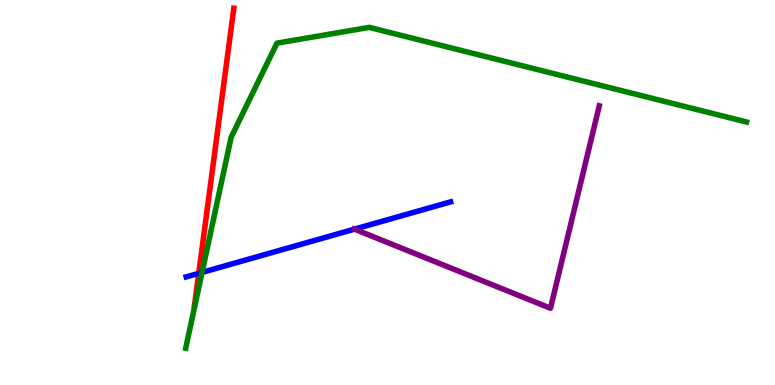[{'lines': ['blue', 'red'], 'intersections': [{'x': 2.56, 'y': 2.9}]}, {'lines': ['green', 'red'], 'intersections': []}, {'lines': ['purple', 'red'], 'intersections': []}, {'lines': ['blue', 'green'], 'intersections': [{'x': 2.61, 'y': 2.92}]}, {'lines': ['blue', 'purple'], 'intersections': [{'x': 4.57, 'y': 4.05}]}, {'lines': ['green', 'purple'], 'intersections': []}]